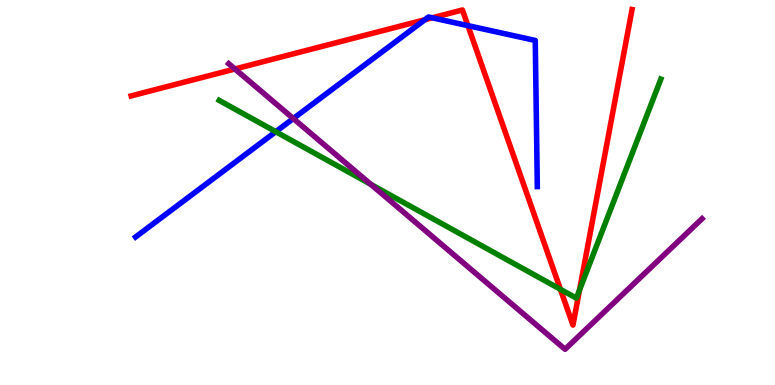[{'lines': ['blue', 'red'], 'intersections': [{'x': 5.48, 'y': 9.49}, {'x': 5.58, 'y': 9.54}, {'x': 6.04, 'y': 9.33}]}, {'lines': ['green', 'red'], 'intersections': [{'x': 7.23, 'y': 2.49}, {'x': 7.48, 'y': 2.47}]}, {'lines': ['purple', 'red'], 'intersections': [{'x': 3.03, 'y': 8.21}]}, {'lines': ['blue', 'green'], 'intersections': [{'x': 3.56, 'y': 6.58}]}, {'lines': ['blue', 'purple'], 'intersections': [{'x': 3.78, 'y': 6.92}]}, {'lines': ['green', 'purple'], 'intersections': [{'x': 4.78, 'y': 5.21}]}]